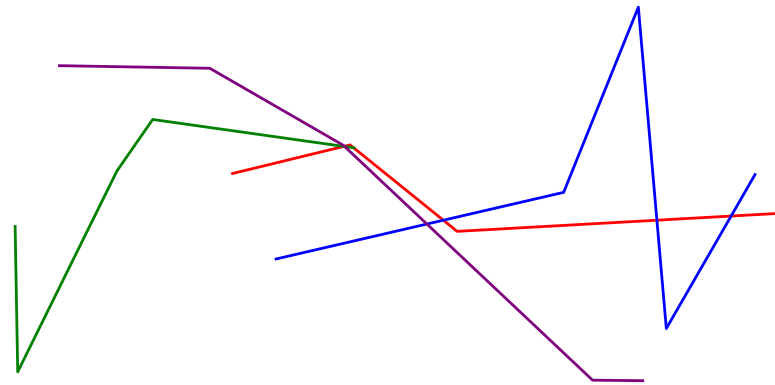[{'lines': ['blue', 'red'], 'intersections': [{'x': 5.72, 'y': 4.28}, {'x': 8.48, 'y': 4.28}, {'x': 9.43, 'y': 4.39}]}, {'lines': ['green', 'red'], 'intersections': [{'x': 4.44, 'y': 6.2}, {'x': 4.56, 'y': 6.16}]}, {'lines': ['purple', 'red'], 'intersections': [{'x': 4.44, 'y': 6.2}]}, {'lines': ['blue', 'green'], 'intersections': []}, {'lines': ['blue', 'purple'], 'intersections': [{'x': 5.51, 'y': 4.18}]}, {'lines': ['green', 'purple'], 'intersections': [{'x': 4.45, 'y': 6.19}]}]